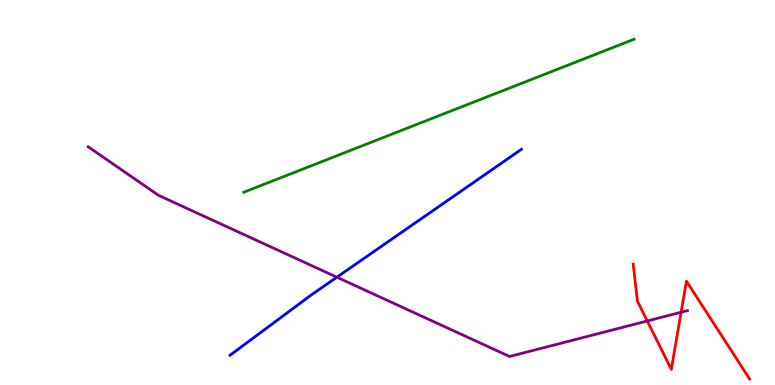[{'lines': ['blue', 'red'], 'intersections': []}, {'lines': ['green', 'red'], 'intersections': []}, {'lines': ['purple', 'red'], 'intersections': [{'x': 8.35, 'y': 1.66}, {'x': 8.79, 'y': 1.89}]}, {'lines': ['blue', 'green'], 'intersections': []}, {'lines': ['blue', 'purple'], 'intersections': [{'x': 4.35, 'y': 2.8}]}, {'lines': ['green', 'purple'], 'intersections': []}]